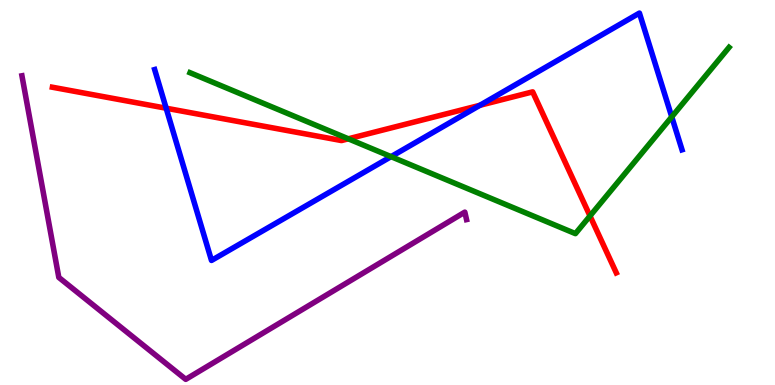[{'lines': ['blue', 'red'], 'intersections': [{'x': 2.14, 'y': 7.19}, {'x': 6.19, 'y': 7.26}]}, {'lines': ['green', 'red'], 'intersections': [{'x': 4.49, 'y': 6.39}, {'x': 7.61, 'y': 4.39}]}, {'lines': ['purple', 'red'], 'intersections': []}, {'lines': ['blue', 'green'], 'intersections': [{'x': 5.05, 'y': 5.93}, {'x': 8.67, 'y': 6.97}]}, {'lines': ['blue', 'purple'], 'intersections': []}, {'lines': ['green', 'purple'], 'intersections': []}]